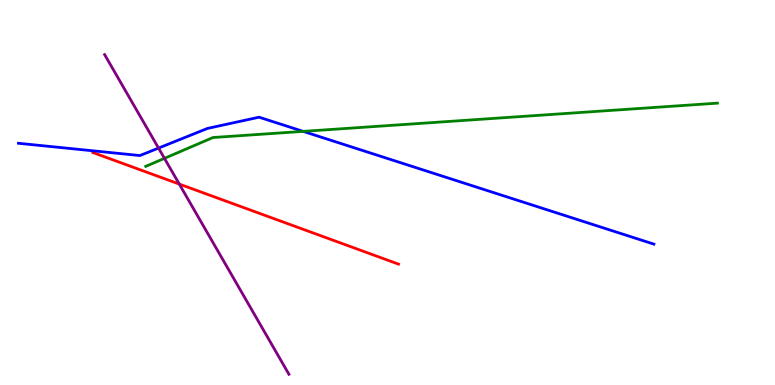[{'lines': ['blue', 'red'], 'intersections': []}, {'lines': ['green', 'red'], 'intersections': []}, {'lines': ['purple', 'red'], 'intersections': [{'x': 2.31, 'y': 5.22}]}, {'lines': ['blue', 'green'], 'intersections': [{'x': 3.91, 'y': 6.59}]}, {'lines': ['blue', 'purple'], 'intersections': [{'x': 2.05, 'y': 6.15}]}, {'lines': ['green', 'purple'], 'intersections': [{'x': 2.12, 'y': 5.89}]}]